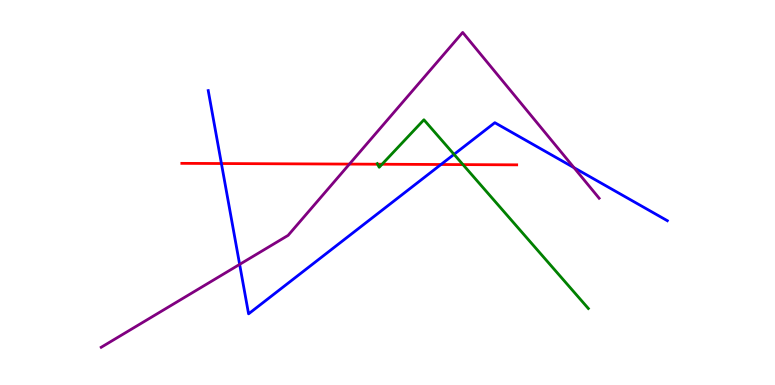[{'lines': ['blue', 'red'], 'intersections': [{'x': 2.86, 'y': 5.75}, {'x': 5.69, 'y': 5.73}]}, {'lines': ['green', 'red'], 'intersections': [{'x': 4.87, 'y': 5.73}, {'x': 4.93, 'y': 5.73}, {'x': 5.97, 'y': 5.72}]}, {'lines': ['purple', 'red'], 'intersections': [{'x': 4.51, 'y': 5.74}]}, {'lines': ['blue', 'green'], 'intersections': [{'x': 5.86, 'y': 5.99}]}, {'lines': ['blue', 'purple'], 'intersections': [{'x': 3.09, 'y': 3.13}, {'x': 7.41, 'y': 5.64}]}, {'lines': ['green', 'purple'], 'intersections': []}]